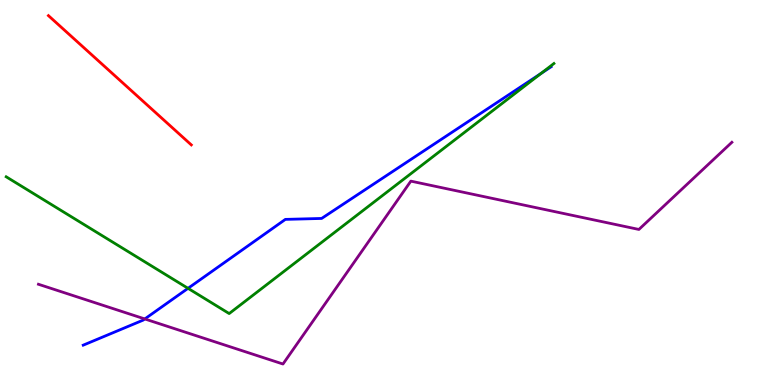[{'lines': ['blue', 'red'], 'intersections': []}, {'lines': ['green', 'red'], 'intersections': []}, {'lines': ['purple', 'red'], 'intersections': []}, {'lines': ['blue', 'green'], 'intersections': [{'x': 2.43, 'y': 2.51}, {'x': 6.98, 'y': 8.09}]}, {'lines': ['blue', 'purple'], 'intersections': [{'x': 1.87, 'y': 1.72}]}, {'lines': ['green', 'purple'], 'intersections': []}]